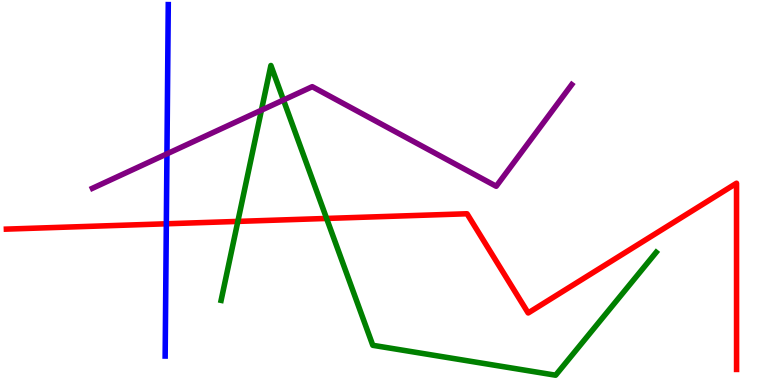[{'lines': ['blue', 'red'], 'intersections': [{'x': 2.15, 'y': 4.19}]}, {'lines': ['green', 'red'], 'intersections': [{'x': 3.07, 'y': 4.25}, {'x': 4.21, 'y': 4.33}]}, {'lines': ['purple', 'red'], 'intersections': []}, {'lines': ['blue', 'green'], 'intersections': []}, {'lines': ['blue', 'purple'], 'intersections': [{'x': 2.15, 'y': 6.0}]}, {'lines': ['green', 'purple'], 'intersections': [{'x': 3.37, 'y': 7.14}, {'x': 3.66, 'y': 7.4}]}]